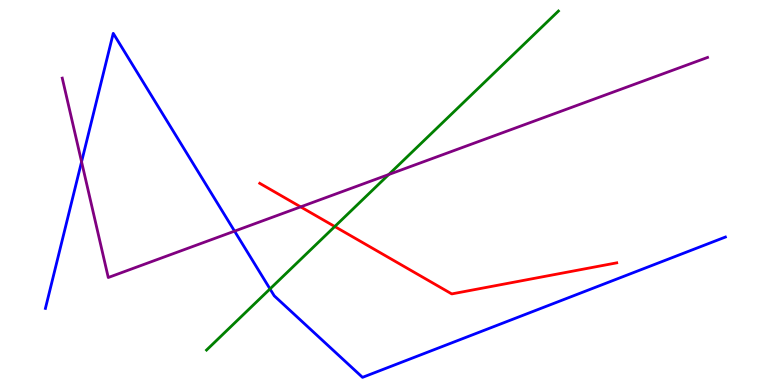[{'lines': ['blue', 'red'], 'intersections': []}, {'lines': ['green', 'red'], 'intersections': [{'x': 4.32, 'y': 4.12}]}, {'lines': ['purple', 'red'], 'intersections': [{'x': 3.88, 'y': 4.63}]}, {'lines': ['blue', 'green'], 'intersections': [{'x': 3.48, 'y': 2.5}]}, {'lines': ['blue', 'purple'], 'intersections': [{'x': 1.05, 'y': 5.8}, {'x': 3.03, 'y': 4.0}]}, {'lines': ['green', 'purple'], 'intersections': [{'x': 5.02, 'y': 5.47}]}]